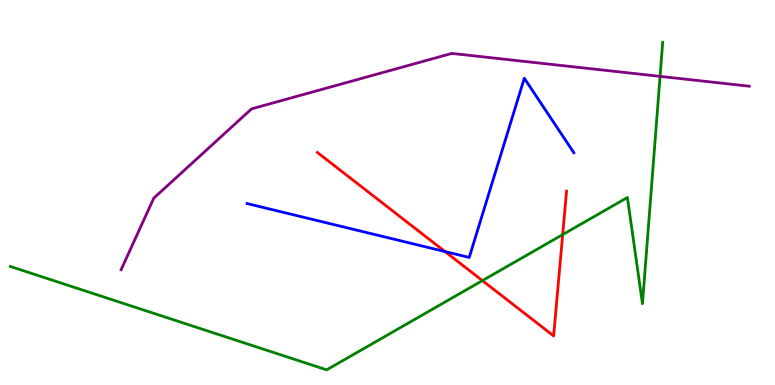[{'lines': ['blue', 'red'], 'intersections': [{'x': 5.74, 'y': 3.47}]}, {'lines': ['green', 'red'], 'intersections': [{'x': 6.22, 'y': 2.71}, {'x': 7.26, 'y': 3.91}]}, {'lines': ['purple', 'red'], 'intersections': []}, {'lines': ['blue', 'green'], 'intersections': []}, {'lines': ['blue', 'purple'], 'intersections': []}, {'lines': ['green', 'purple'], 'intersections': [{'x': 8.52, 'y': 8.02}]}]